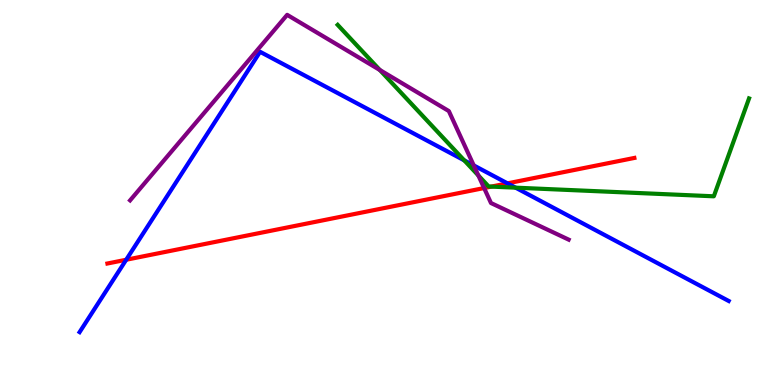[{'lines': ['blue', 'red'], 'intersections': [{'x': 1.63, 'y': 3.25}, {'x': 6.55, 'y': 5.24}]}, {'lines': ['green', 'red'], 'intersections': [{'x': 6.34, 'y': 5.15}]}, {'lines': ['purple', 'red'], 'intersections': [{'x': 6.25, 'y': 5.12}]}, {'lines': ['blue', 'green'], 'intersections': [{'x': 5.99, 'y': 5.83}, {'x': 6.65, 'y': 5.13}]}, {'lines': ['blue', 'purple'], 'intersections': [{'x': 6.11, 'y': 5.7}]}, {'lines': ['green', 'purple'], 'intersections': [{'x': 4.9, 'y': 8.18}, {'x': 6.17, 'y': 5.44}]}]